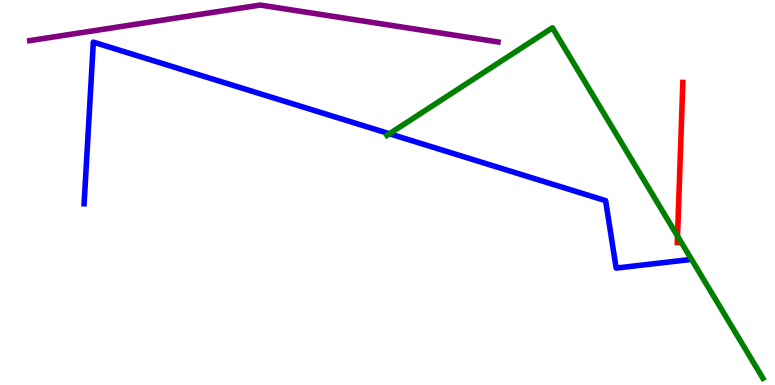[{'lines': ['blue', 'red'], 'intersections': []}, {'lines': ['green', 'red'], 'intersections': [{'x': 8.74, 'y': 3.87}]}, {'lines': ['purple', 'red'], 'intersections': []}, {'lines': ['blue', 'green'], 'intersections': [{'x': 5.03, 'y': 6.53}]}, {'lines': ['blue', 'purple'], 'intersections': []}, {'lines': ['green', 'purple'], 'intersections': []}]